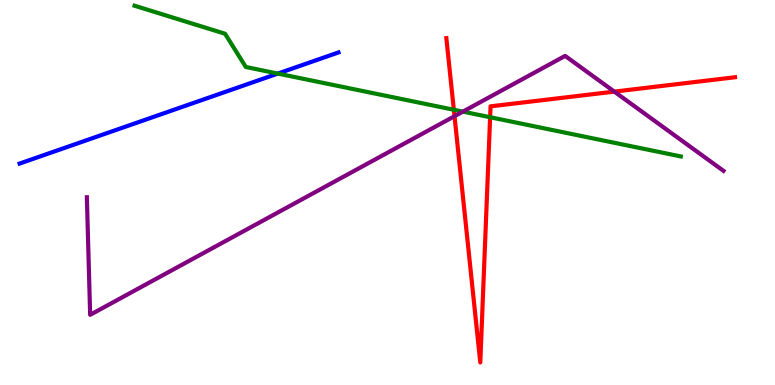[{'lines': ['blue', 'red'], 'intersections': []}, {'lines': ['green', 'red'], 'intersections': [{'x': 5.86, 'y': 7.15}, {'x': 6.32, 'y': 6.96}]}, {'lines': ['purple', 'red'], 'intersections': [{'x': 5.86, 'y': 6.98}, {'x': 7.93, 'y': 7.62}]}, {'lines': ['blue', 'green'], 'intersections': [{'x': 3.58, 'y': 8.09}]}, {'lines': ['blue', 'purple'], 'intersections': []}, {'lines': ['green', 'purple'], 'intersections': [{'x': 5.97, 'y': 7.1}]}]